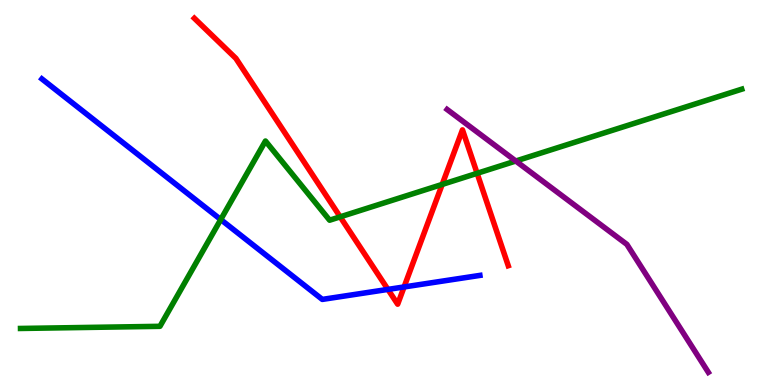[{'lines': ['blue', 'red'], 'intersections': [{'x': 5.01, 'y': 2.48}, {'x': 5.21, 'y': 2.55}]}, {'lines': ['green', 'red'], 'intersections': [{'x': 4.39, 'y': 4.37}, {'x': 5.71, 'y': 5.21}, {'x': 6.16, 'y': 5.5}]}, {'lines': ['purple', 'red'], 'intersections': []}, {'lines': ['blue', 'green'], 'intersections': [{'x': 2.85, 'y': 4.3}]}, {'lines': ['blue', 'purple'], 'intersections': []}, {'lines': ['green', 'purple'], 'intersections': [{'x': 6.66, 'y': 5.82}]}]